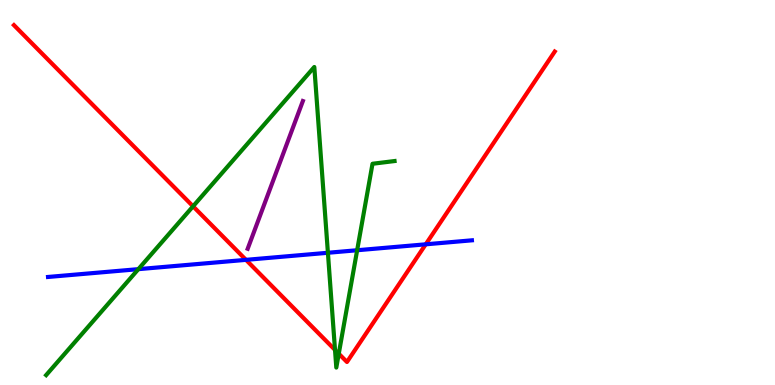[{'lines': ['blue', 'red'], 'intersections': [{'x': 3.17, 'y': 3.25}, {'x': 5.49, 'y': 3.65}]}, {'lines': ['green', 'red'], 'intersections': [{'x': 2.49, 'y': 4.64}, {'x': 4.32, 'y': 0.912}, {'x': 4.37, 'y': 0.813}]}, {'lines': ['purple', 'red'], 'intersections': []}, {'lines': ['blue', 'green'], 'intersections': [{'x': 1.79, 'y': 3.01}, {'x': 4.23, 'y': 3.43}, {'x': 4.61, 'y': 3.5}]}, {'lines': ['blue', 'purple'], 'intersections': []}, {'lines': ['green', 'purple'], 'intersections': []}]